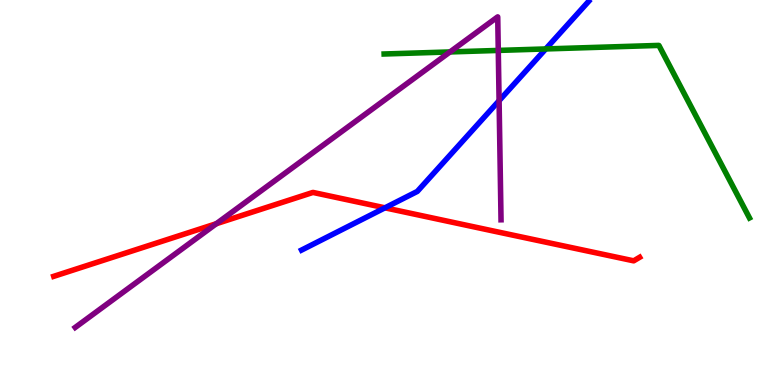[{'lines': ['blue', 'red'], 'intersections': [{'x': 4.97, 'y': 4.6}]}, {'lines': ['green', 'red'], 'intersections': []}, {'lines': ['purple', 'red'], 'intersections': [{'x': 2.79, 'y': 4.19}]}, {'lines': ['blue', 'green'], 'intersections': [{'x': 7.04, 'y': 8.73}]}, {'lines': ['blue', 'purple'], 'intersections': [{'x': 6.44, 'y': 7.38}]}, {'lines': ['green', 'purple'], 'intersections': [{'x': 5.81, 'y': 8.65}, {'x': 6.43, 'y': 8.69}]}]